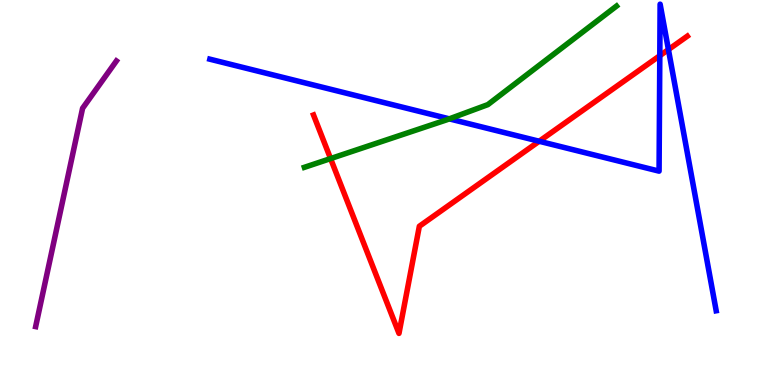[{'lines': ['blue', 'red'], 'intersections': [{'x': 6.96, 'y': 6.33}, {'x': 8.51, 'y': 8.55}, {'x': 8.62, 'y': 8.71}]}, {'lines': ['green', 'red'], 'intersections': [{'x': 4.27, 'y': 5.88}]}, {'lines': ['purple', 'red'], 'intersections': []}, {'lines': ['blue', 'green'], 'intersections': [{'x': 5.8, 'y': 6.91}]}, {'lines': ['blue', 'purple'], 'intersections': []}, {'lines': ['green', 'purple'], 'intersections': []}]